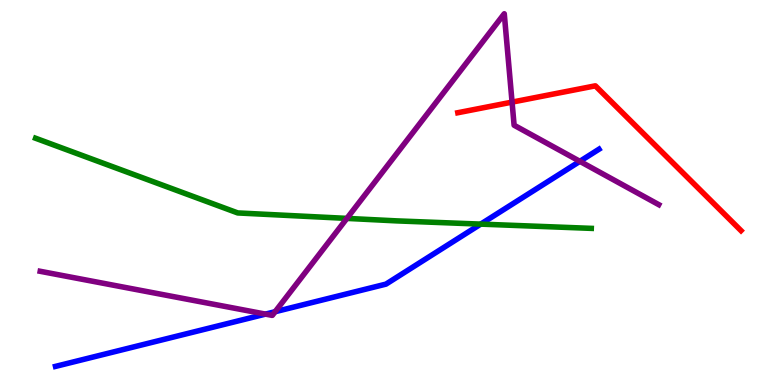[{'lines': ['blue', 'red'], 'intersections': []}, {'lines': ['green', 'red'], 'intersections': []}, {'lines': ['purple', 'red'], 'intersections': [{'x': 6.61, 'y': 7.35}]}, {'lines': ['blue', 'green'], 'intersections': [{'x': 6.2, 'y': 4.18}]}, {'lines': ['blue', 'purple'], 'intersections': [{'x': 3.43, 'y': 1.84}, {'x': 3.55, 'y': 1.9}, {'x': 7.48, 'y': 5.81}]}, {'lines': ['green', 'purple'], 'intersections': [{'x': 4.48, 'y': 4.33}]}]